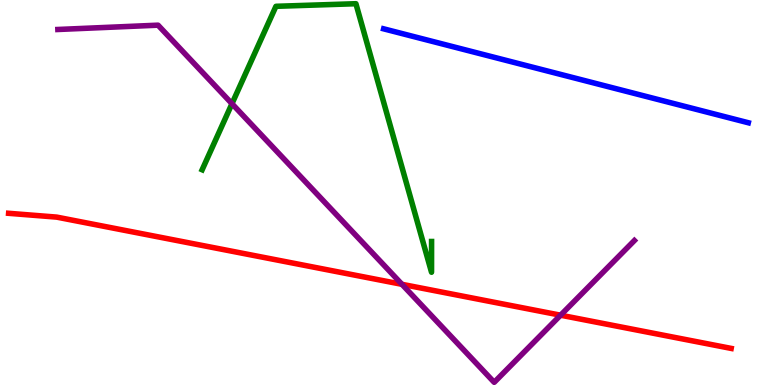[{'lines': ['blue', 'red'], 'intersections': []}, {'lines': ['green', 'red'], 'intersections': []}, {'lines': ['purple', 'red'], 'intersections': [{'x': 5.19, 'y': 2.61}, {'x': 7.23, 'y': 1.81}]}, {'lines': ['blue', 'green'], 'intersections': []}, {'lines': ['blue', 'purple'], 'intersections': []}, {'lines': ['green', 'purple'], 'intersections': [{'x': 2.99, 'y': 7.31}]}]